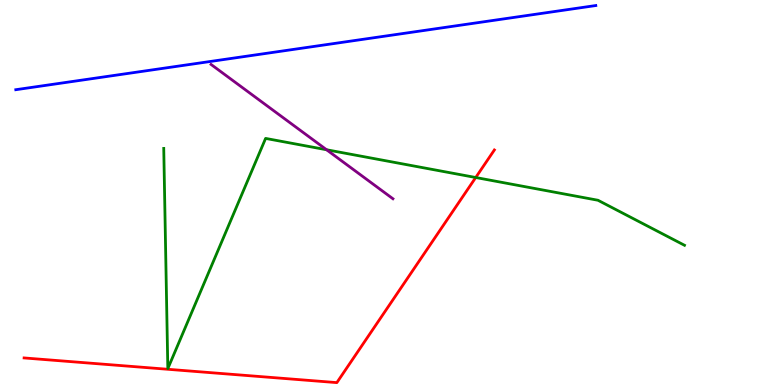[{'lines': ['blue', 'red'], 'intersections': []}, {'lines': ['green', 'red'], 'intersections': [{'x': 6.14, 'y': 5.39}]}, {'lines': ['purple', 'red'], 'intersections': []}, {'lines': ['blue', 'green'], 'intersections': []}, {'lines': ['blue', 'purple'], 'intersections': []}, {'lines': ['green', 'purple'], 'intersections': [{'x': 4.21, 'y': 6.11}]}]